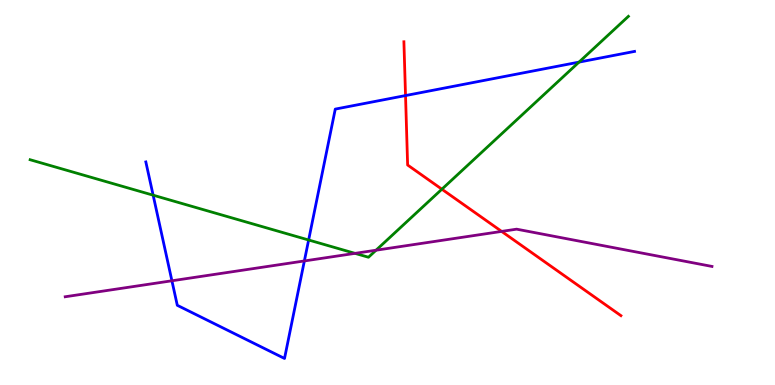[{'lines': ['blue', 'red'], 'intersections': [{'x': 5.23, 'y': 7.52}]}, {'lines': ['green', 'red'], 'intersections': [{'x': 5.7, 'y': 5.09}]}, {'lines': ['purple', 'red'], 'intersections': [{'x': 6.47, 'y': 3.99}]}, {'lines': ['blue', 'green'], 'intersections': [{'x': 1.98, 'y': 4.93}, {'x': 3.98, 'y': 3.77}, {'x': 7.47, 'y': 8.39}]}, {'lines': ['blue', 'purple'], 'intersections': [{'x': 2.22, 'y': 2.71}, {'x': 3.93, 'y': 3.22}]}, {'lines': ['green', 'purple'], 'intersections': [{'x': 4.58, 'y': 3.42}, {'x': 4.85, 'y': 3.5}]}]